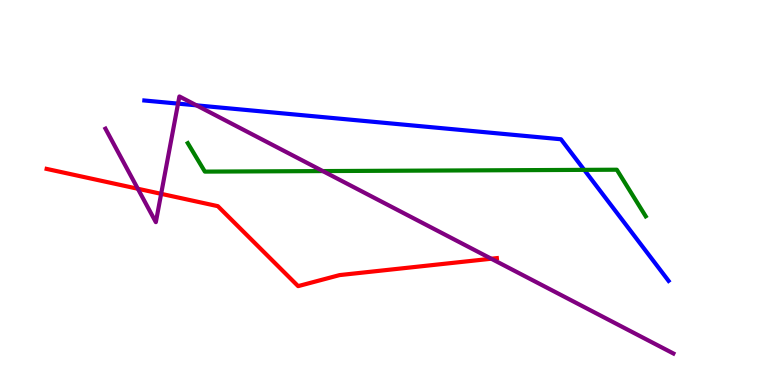[{'lines': ['blue', 'red'], 'intersections': []}, {'lines': ['green', 'red'], 'intersections': []}, {'lines': ['purple', 'red'], 'intersections': [{'x': 1.78, 'y': 5.1}, {'x': 2.08, 'y': 4.97}, {'x': 6.34, 'y': 3.28}]}, {'lines': ['blue', 'green'], 'intersections': [{'x': 7.54, 'y': 5.59}]}, {'lines': ['blue', 'purple'], 'intersections': [{'x': 2.3, 'y': 7.31}, {'x': 2.53, 'y': 7.26}]}, {'lines': ['green', 'purple'], 'intersections': [{'x': 4.17, 'y': 5.56}]}]